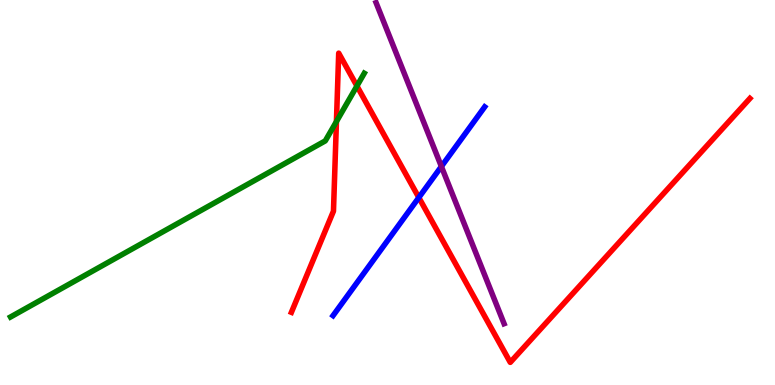[{'lines': ['blue', 'red'], 'intersections': [{'x': 5.4, 'y': 4.87}]}, {'lines': ['green', 'red'], 'intersections': [{'x': 4.34, 'y': 6.84}, {'x': 4.61, 'y': 7.77}]}, {'lines': ['purple', 'red'], 'intersections': []}, {'lines': ['blue', 'green'], 'intersections': []}, {'lines': ['blue', 'purple'], 'intersections': [{'x': 5.7, 'y': 5.68}]}, {'lines': ['green', 'purple'], 'intersections': []}]